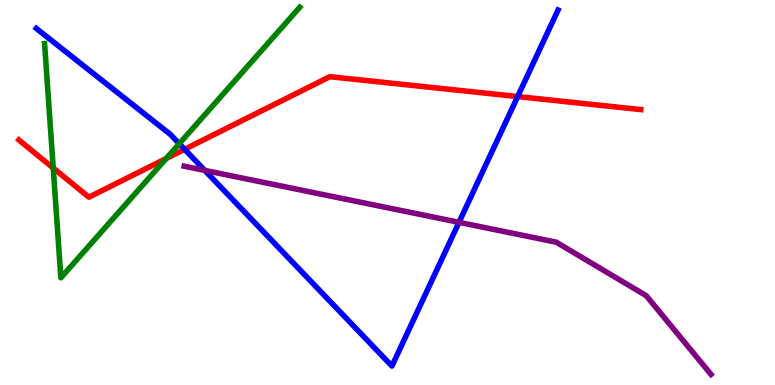[{'lines': ['blue', 'red'], 'intersections': [{'x': 2.38, 'y': 6.12}, {'x': 6.68, 'y': 7.49}]}, {'lines': ['green', 'red'], 'intersections': [{'x': 0.687, 'y': 5.63}, {'x': 2.14, 'y': 5.88}]}, {'lines': ['purple', 'red'], 'intersections': []}, {'lines': ['blue', 'green'], 'intersections': [{'x': 2.31, 'y': 6.27}]}, {'lines': ['blue', 'purple'], 'intersections': [{'x': 2.64, 'y': 5.57}, {'x': 5.92, 'y': 4.23}]}, {'lines': ['green', 'purple'], 'intersections': []}]